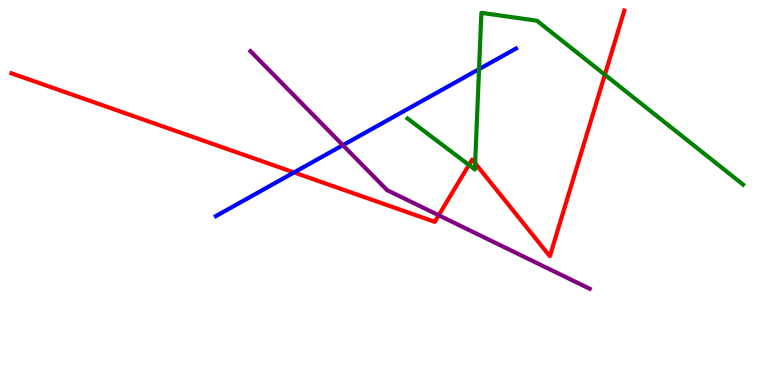[{'lines': ['blue', 'red'], 'intersections': [{'x': 3.79, 'y': 5.52}]}, {'lines': ['green', 'red'], 'intersections': [{'x': 6.05, 'y': 5.72}, {'x': 6.13, 'y': 5.76}, {'x': 7.8, 'y': 8.06}]}, {'lines': ['purple', 'red'], 'intersections': [{'x': 5.66, 'y': 4.41}]}, {'lines': ['blue', 'green'], 'intersections': [{'x': 6.18, 'y': 8.2}]}, {'lines': ['blue', 'purple'], 'intersections': [{'x': 4.42, 'y': 6.23}]}, {'lines': ['green', 'purple'], 'intersections': []}]